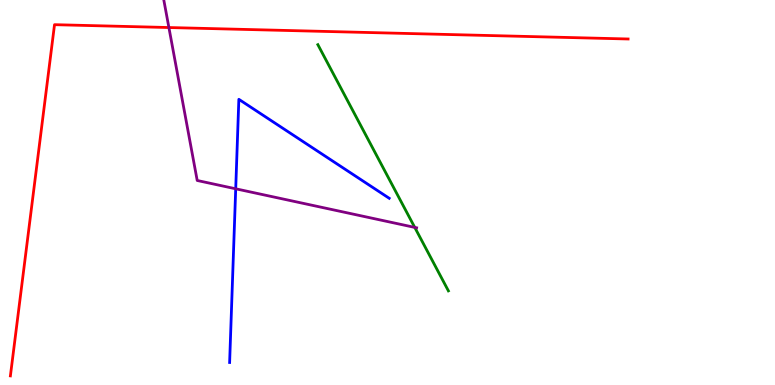[{'lines': ['blue', 'red'], 'intersections': []}, {'lines': ['green', 'red'], 'intersections': []}, {'lines': ['purple', 'red'], 'intersections': [{'x': 2.18, 'y': 9.28}]}, {'lines': ['blue', 'green'], 'intersections': []}, {'lines': ['blue', 'purple'], 'intersections': [{'x': 3.04, 'y': 5.1}]}, {'lines': ['green', 'purple'], 'intersections': [{'x': 5.35, 'y': 4.09}]}]